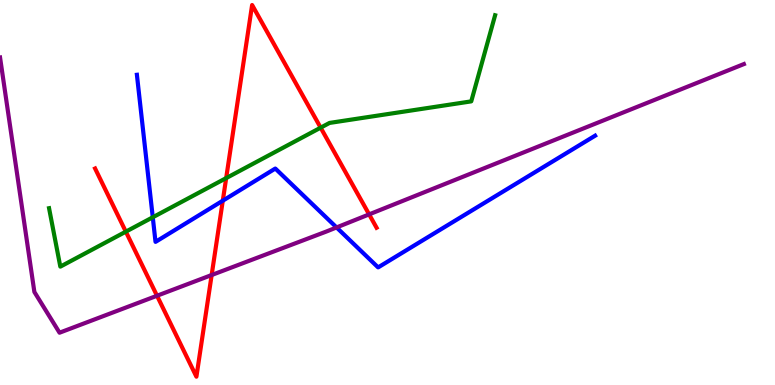[{'lines': ['blue', 'red'], 'intersections': [{'x': 2.87, 'y': 4.79}]}, {'lines': ['green', 'red'], 'intersections': [{'x': 1.62, 'y': 3.98}, {'x': 2.92, 'y': 5.37}, {'x': 4.14, 'y': 6.68}]}, {'lines': ['purple', 'red'], 'intersections': [{'x': 2.03, 'y': 2.32}, {'x': 2.73, 'y': 2.86}, {'x': 4.76, 'y': 4.43}]}, {'lines': ['blue', 'green'], 'intersections': [{'x': 1.97, 'y': 4.36}]}, {'lines': ['blue', 'purple'], 'intersections': [{'x': 4.34, 'y': 4.09}]}, {'lines': ['green', 'purple'], 'intersections': []}]